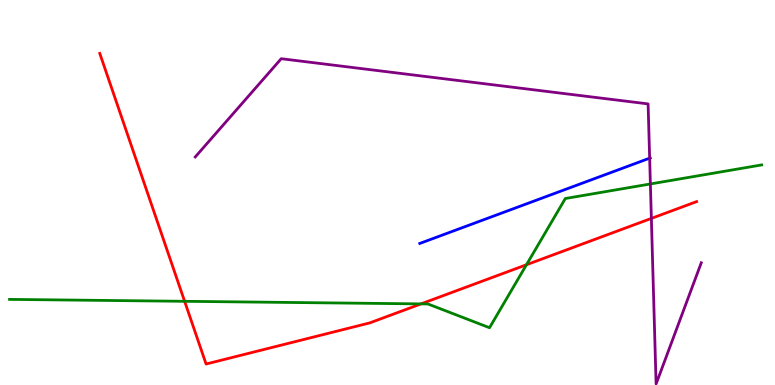[{'lines': ['blue', 'red'], 'intersections': []}, {'lines': ['green', 'red'], 'intersections': [{'x': 2.38, 'y': 2.17}, {'x': 5.43, 'y': 2.11}, {'x': 6.79, 'y': 3.12}]}, {'lines': ['purple', 'red'], 'intersections': [{'x': 8.4, 'y': 4.33}]}, {'lines': ['blue', 'green'], 'intersections': []}, {'lines': ['blue', 'purple'], 'intersections': [{'x': 8.38, 'y': 5.89}]}, {'lines': ['green', 'purple'], 'intersections': [{'x': 8.39, 'y': 5.22}]}]